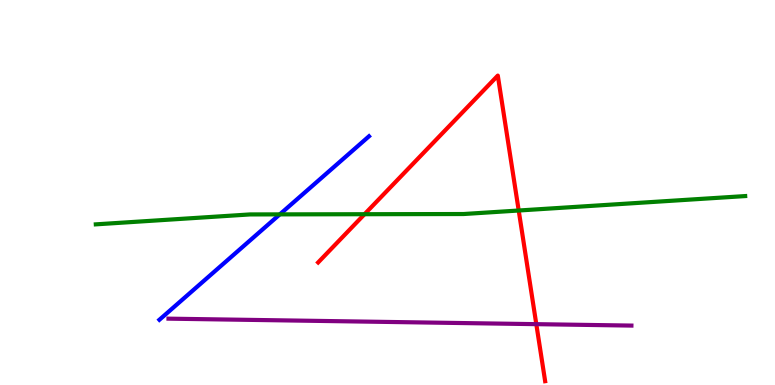[{'lines': ['blue', 'red'], 'intersections': []}, {'lines': ['green', 'red'], 'intersections': [{'x': 4.7, 'y': 4.44}, {'x': 6.69, 'y': 4.53}]}, {'lines': ['purple', 'red'], 'intersections': [{'x': 6.92, 'y': 1.58}]}, {'lines': ['blue', 'green'], 'intersections': [{'x': 3.61, 'y': 4.43}]}, {'lines': ['blue', 'purple'], 'intersections': []}, {'lines': ['green', 'purple'], 'intersections': []}]